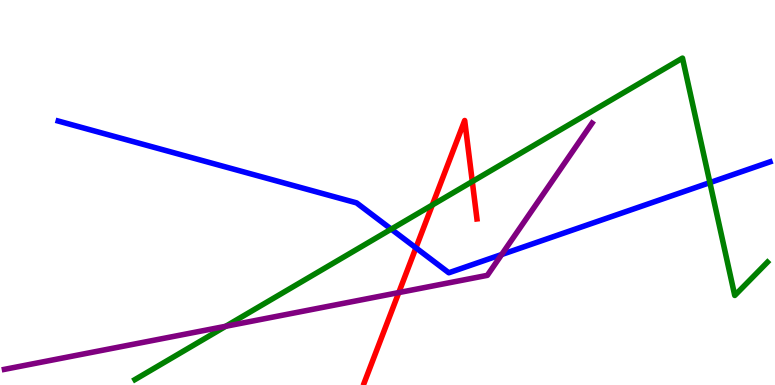[{'lines': ['blue', 'red'], 'intersections': [{'x': 5.37, 'y': 3.56}]}, {'lines': ['green', 'red'], 'intersections': [{'x': 5.58, 'y': 4.68}, {'x': 6.09, 'y': 5.28}]}, {'lines': ['purple', 'red'], 'intersections': [{'x': 5.15, 'y': 2.4}]}, {'lines': ['blue', 'green'], 'intersections': [{'x': 5.05, 'y': 4.05}, {'x': 9.16, 'y': 5.26}]}, {'lines': ['blue', 'purple'], 'intersections': [{'x': 6.47, 'y': 3.39}]}, {'lines': ['green', 'purple'], 'intersections': [{'x': 2.91, 'y': 1.53}]}]